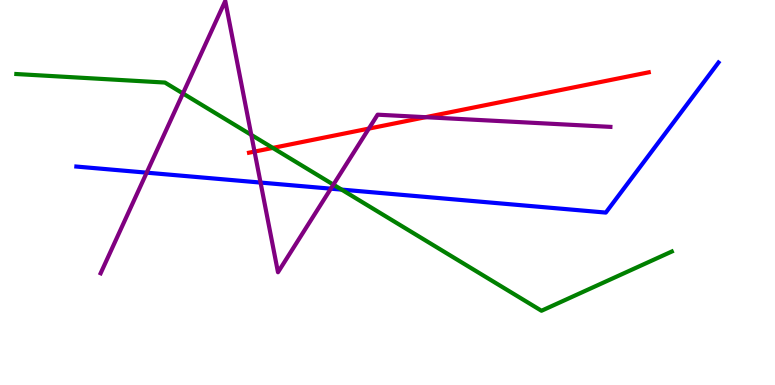[{'lines': ['blue', 'red'], 'intersections': []}, {'lines': ['green', 'red'], 'intersections': [{'x': 3.52, 'y': 6.16}]}, {'lines': ['purple', 'red'], 'intersections': [{'x': 3.28, 'y': 6.06}, {'x': 4.76, 'y': 6.66}, {'x': 5.49, 'y': 6.96}]}, {'lines': ['blue', 'green'], 'intersections': [{'x': 4.41, 'y': 5.08}]}, {'lines': ['blue', 'purple'], 'intersections': [{'x': 1.89, 'y': 5.52}, {'x': 3.36, 'y': 5.26}, {'x': 4.27, 'y': 5.1}]}, {'lines': ['green', 'purple'], 'intersections': [{'x': 2.36, 'y': 7.57}, {'x': 3.24, 'y': 6.5}, {'x': 4.3, 'y': 5.2}]}]